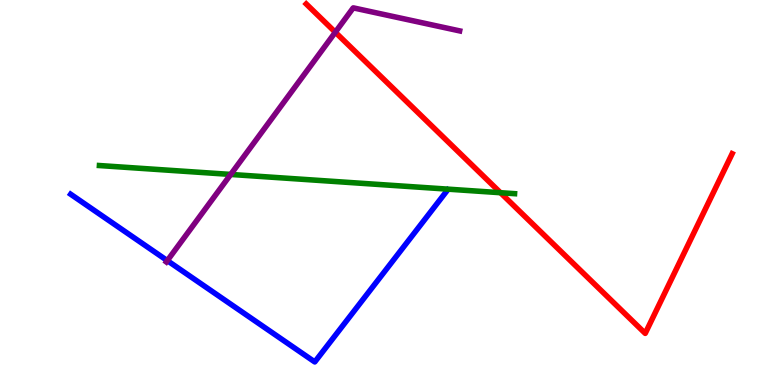[{'lines': ['blue', 'red'], 'intersections': []}, {'lines': ['green', 'red'], 'intersections': [{'x': 6.46, 'y': 4.99}]}, {'lines': ['purple', 'red'], 'intersections': [{'x': 4.33, 'y': 9.16}]}, {'lines': ['blue', 'green'], 'intersections': []}, {'lines': ['blue', 'purple'], 'intersections': [{'x': 2.16, 'y': 3.23}]}, {'lines': ['green', 'purple'], 'intersections': [{'x': 2.98, 'y': 5.47}]}]